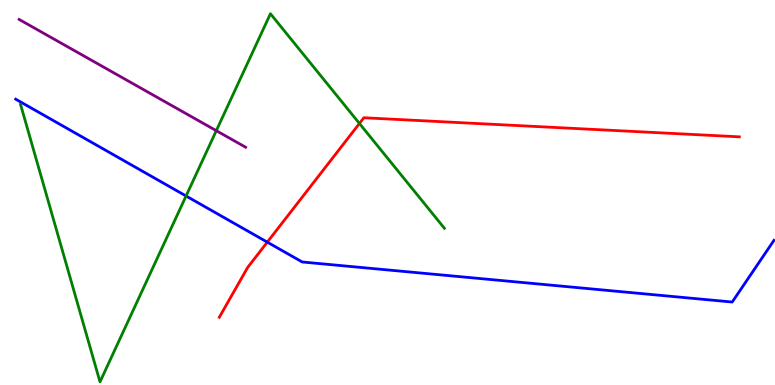[{'lines': ['blue', 'red'], 'intersections': [{'x': 3.45, 'y': 3.71}]}, {'lines': ['green', 'red'], 'intersections': [{'x': 4.64, 'y': 6.79}]}, {'lines': ['purple', 'red'], 'intersections': []}, {'lines': ['blue', 'green'], 'intersections': [{'x': 2.4, 'y': 4.91}]}, {'lines': ['blue', 'purple'], 'intersections': []}, {'lines': ['green', 'purple'], 'intersections': [{'x': 2.79, 'y': 6.61}]}]